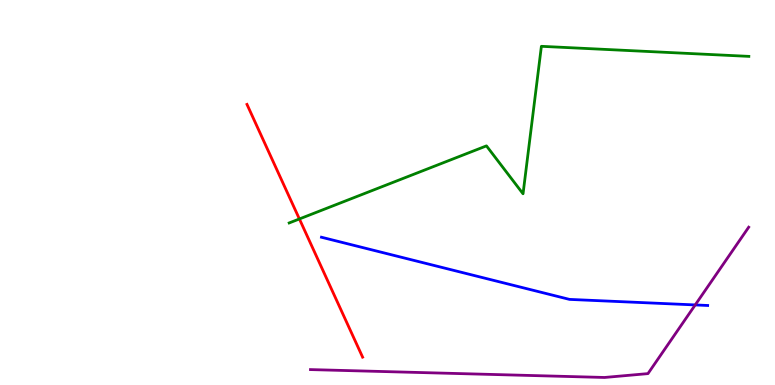[{'lines': ['blue', 'red'], 'intersections': []}, {'lines': ['green', 'red'], 'intersections': [{'x': 3.86, 'y': 4.31}]}, {'lines': ['purple', 'red'], 'intersections': []}, {'lines': ['blue', 'green'], 'intersections': []}, {'lines': ['blue', 'purple'], 'intersections': [{'x': 8.97, 'y': 2.08}]}, {'lines': ['green', 'purple'], 'intersections': []}]